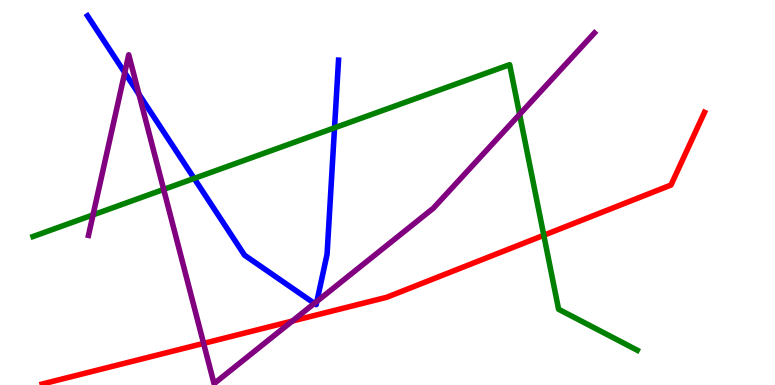[{'lines': ['blue', 'red'], 'intersections': []}, {'lines': ['green', 'red'], 'intersections': [{'x': 7.02, 'y': 3.89}]}, {'lines': ['purple', 'red'], 'intersections': [{'x': 2.63, 'y': 1.08}, {'x': 3.77, 'y': 1.66}]}, {'lines': ['blue', 'green'], 'intersections': [{'x': 2.51, 'y': 5.37}, {'x': 4.32, 'y': 6.68}]}, {'lines': ['blue', 'purple'], 'intersections': [{'x': 1.61, 'y': 8.11}, {'x': 1.79, 'y': 7.55}, {'x': 4.06, 'y': 2.12}, {'x': 4.09, 'y': 2.17}]}, {'lines': ['green', 'purple'], 'intersections': [{'x': 1.2, 'y': 4.42}, {'x': 2.11, 'y': 5.08}, {'x': 6.7, 'y': 7.03}]}]